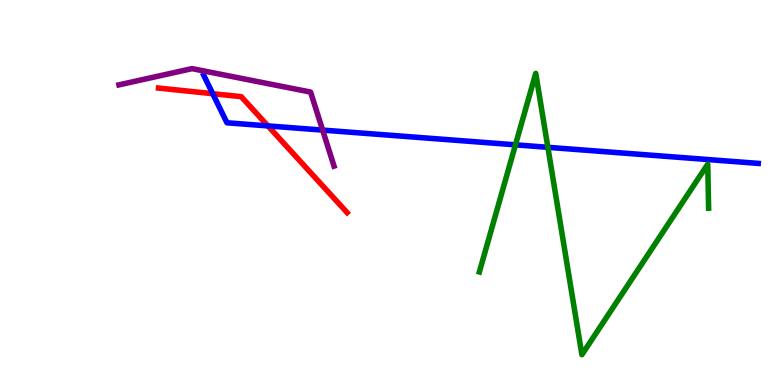[{'lines': ['blue', 'red'], 'intersections': [{'x': 2.75, 'y': 7.57}, {'x': 3.46, 'y': 6.73}]}, {'lines': ['green', 'red'], 'intersections': []}, {'lines': ['purple', 'red'], 'intersections': []}, {'lines': ['blue', 'green'], 'intersections': [{'x': 6.65, 'y': 6.24}, {'x': 7.07, 'y': 6.17}]}, {'lines': ['blue', 'purple'], 'intersections': [{'x': 4.16, 'y': 6.62}]}, {'lines': ['green', 'purple'], 'intersections': []}]